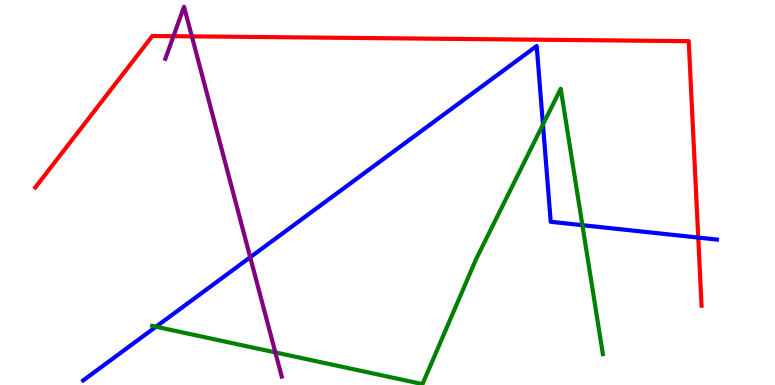[{'lines': ['blue', 'red'], 'intersections': [{'x': 9.01, 'y': 3.83}]}, {'lines': ['green', 'red'], 'intersections': []}, {'lines': ['purple', 'red'], 'intersections': [{'x': 2.24, 'y': 9.06}, {'x': 2.48, 'y': 9.06}]}, {'lines': ['blue', 'green'], 'intersections': [{'x': 2.01, 'y': 1.51}, {'x': 7.01, 'y': 6.77}, {'x': 7.51, 'y': 4.15}]}, {'lines': ['blue', 'purple'], 'intersections': [{'x': 3.23, 'y': 3.32}]}, {'lines': ['green', 'purple'], 'intersections': [{'x': 3.55, 'y': 0.846}]}]